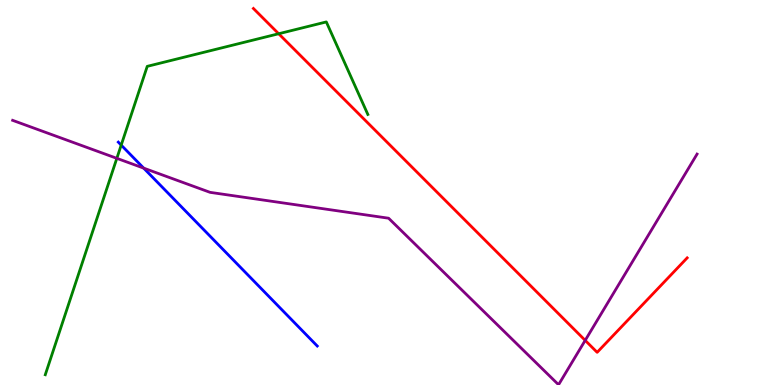[{'lines': ['blue', 'red'], 'intersections': []}, {'lines': ['green', 'red'], 'intersections': [{'x': 3.6, 'y': 9.12}]}, {'lines': ['purple', 'red'], 'intersections': [{'x': 7.55, 'y': 1.16}]}, {'lines': ['blue', 'green'], 'intersections': [{'x': 1.56, 'y': 6.23}]}, {'lines': ['blue', 'purple'], 'intersections': [{'x': 1.85, 'y': 5.63}]}, {'lines': ['green', 'purple'], 'intersections': [{'x': 1.51, 'y': 5.89}]}]